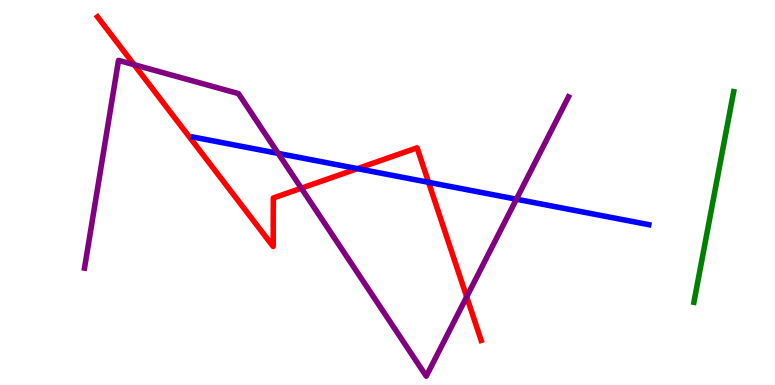[{'lines': ['blue', 'red'], 'intersections': [{'x': 4.61, 'y': 5.62}, {'x': 5.53, 'y': 5.26}]}, {'lines': ['green', 'red'], 'intersections': []}, {'lines': ['purple', 'red'], 'intersections': [{'x': 1.73, 'y': 8.32}, {'x': 3.89, 'y': 5.11}, {'x': 6.02, 'y': 2.29}]}, {'lines': ['blue', 'green'], 'intersections': []}, {'lines': ['blue', 'purple'], 'intersections': [{'x': 3.59, 'y': 6.02}, {'x': 6.66, 'y': 4.83}]}, {'lines': ['green', 'purple'], 'intersections': []}]